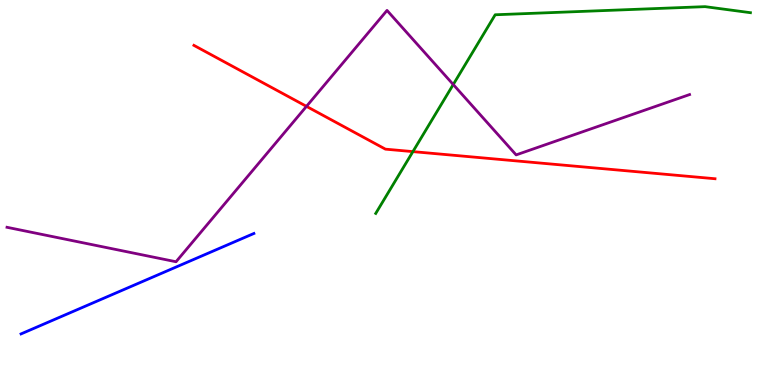[{'lines': ['blue', 'red'], 'intersections': []}, {'lines': ['green', 'red'], 'intersections': [{'x': 5.33, 'y': 6.06}]}, {'lines': ['purple', 'red'], 'intersections': [{'x': 3.95, 'y': 7.24}]}, {'lines': ['blue', 'green'], 'intersections': []}, {'lines': ['blue', 'purple'], 'intersections': []}, {'lines': ['green', 'purple'], 'intersections': [{'x': 5.85, 'y': 7.8}]}]